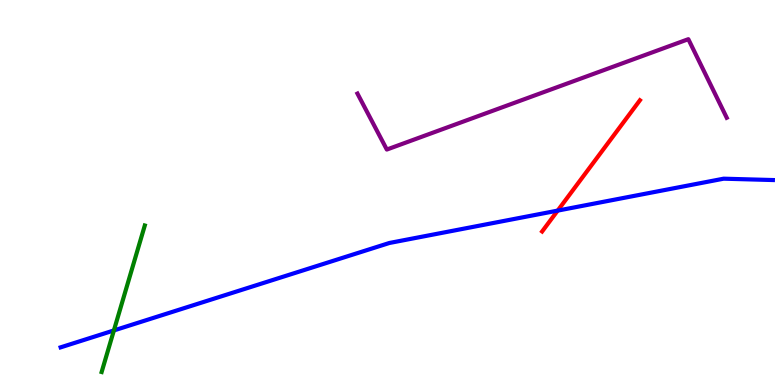[{'lines': ['blue', 'red'], 'intersections': [{'x': 7.2, 'y': 4.53}]}, {'lines': ['green', 'red'], 'intersections': []}, {'lines': ['purple', 'red'], 'intersections': []}, {'lines': ['blue', 'green'], 'intersections': [{'x': 1.47, 'y': 1.42}]}, {'lines': ['blue', 'purple'], 'intersections': []}, {'lines': ['green', 'purple'], 'intersections': []}]